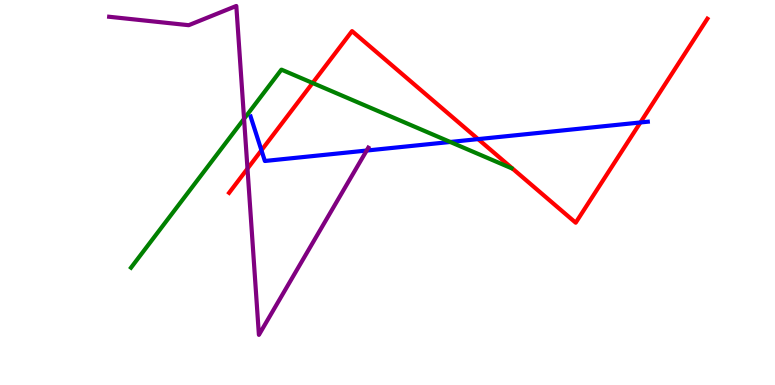[{'lines': ['blue', 'red'], 'intersections': [{'x': 3.37, 'y': 6.1}, {'x': 6.17, 'y': 6.39}, {'x': 8.26, 'y': 6.82}]}, {'lines': ['green', 'red'], 'intersections': [{'x': 4.03, 'y': 7.84}]}, {'lines': ['purple', 'red'], 'intersections': [{'x': 3.19, 'y': 5.62}]}, {'lines': ['blue', 'green'], 'intersections': [{'x': 5.81, 'y': 6.31}]}, {'lines': ['blue', 'purple'], 'intersections': [{'x': 4.73, 'y': 6.09}]}, {'lines': ['green', 'purple'], 'intersections': [{'x': 3.15, 'y': 6.91}]}]